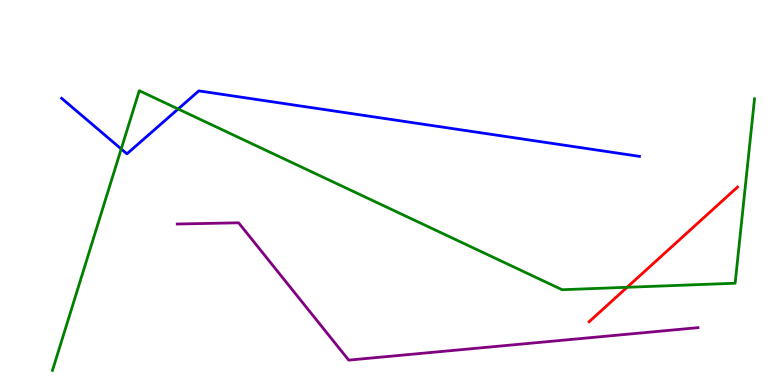[{'lines': ['blue', 'red'], 'intersections': []}, {'lines': ['green', 'red'], 'intersections': [{'x': 8.09, 'y': 2.54}]}, {'lines': ['purple', 'red'], 'intersections': []}, {'lines': ['blue', 'green'], 'intersections': [{'x': 1.56, 'y': 6.13}, {'x': 2.3, 'y': 7.17}]}, {'lines': ['blue', 'purple'], 'intersections': []}, {'lines': ['green', 'purple'], 'intersections': []}]